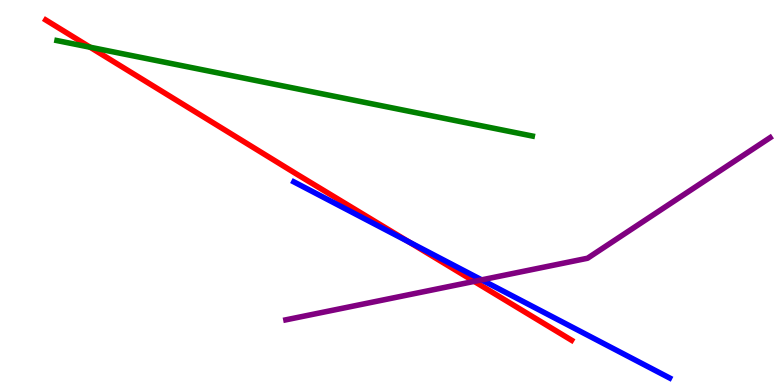[{'lines': ['blue', 'red'], 'intersections': [{'x': 5.27, 'y': 3.72}]}, {'lines': ['green', 'red'], 'intersections': [{'x': 1.16, 'y': 8.77}]}, {'lines': ['purple', 'red'], 'intersections': [{'x': 6.12, 'y': 2.69}]}, {'lines': ['blue', 'green'], 'intersections': []}, {'lines': ['blue', 'purple'], 'intersections': [{'x': 6.21, 'y': 2.73}]}, {'lines': ['green', 'purple'], 'intersections': []}]